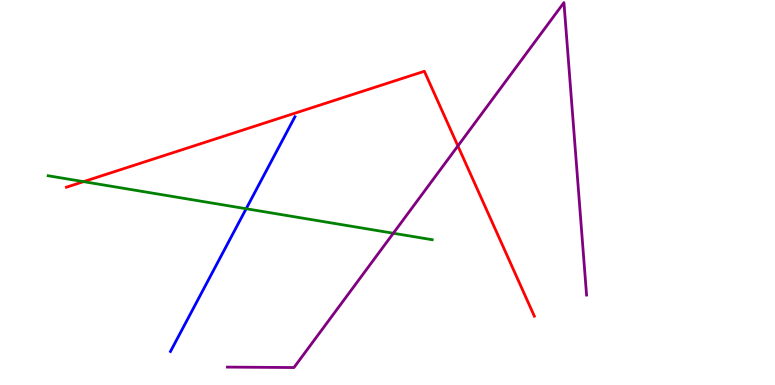[{'lines': ['blue', 'red'], 'intersections': []}, {'lines': ['green', 'red'], 'intersections': [{'x': 1.08, 'y': 5.28}]}, {'lines': ['purple', 'red'], 'intersections': [{'x': 5.91, 'y': 6.21}]}, {'lines': ['blue', 'green'], 'intersections': [{'x': 3.18, 'y': 4.58}]}, {'lines': ['blue', 'purple'], 'intersections': []}, {'lines': ['green', 'purple'], 'intersections': [{'x': 5.08, 'y': 3.94}]}]